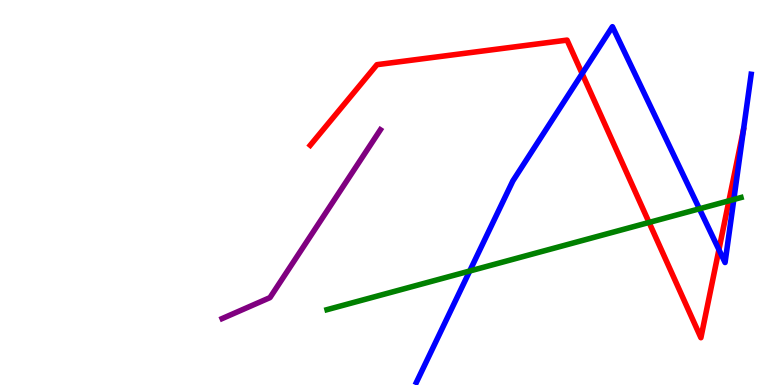[{'lines': ['blue', 'red'], 'intersections': [{'x': 7.51, 'y': 8.09}, {'x': 9.28, 'y': 3.52}]}, {'lines': ['green', 'red'], 'intersections': [{'x': 8.37, 'y': 4.22}, {'x': 9.41, 'y': 4.78}]}, {'lines': ['purple', 'red'], 'intersections': []}, {'lines': ['blue', 'green'], 'intersections': [{'x': 6.06, 'y': 2.96}, {'x': 9.02, 'y': 4.58}, {'x': 9.47, 'y': 4.82}]}, {'lines': ['blue', 'purple'], 'intersections': []}, {'lines': ['green', 'purple'], 'intersections': []}]